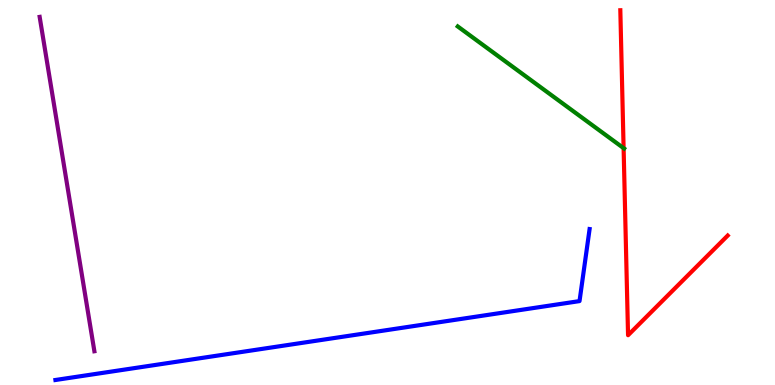[{'lines': ['blue', 'red'], 'intersections': []}, {'lines': ['green', 'red'], 'intersections': [{'x': 8.05, 'y': 6.15}]}, {'lines': ['purple', 'red'], 'intersections': []}, {'lines': ['blue', 'green'], 'intersections': []}, {'lines': ['blue', 'purple'], 'intersections': []}, {'lines': ['green', 'purple'], 'intersections': []}]